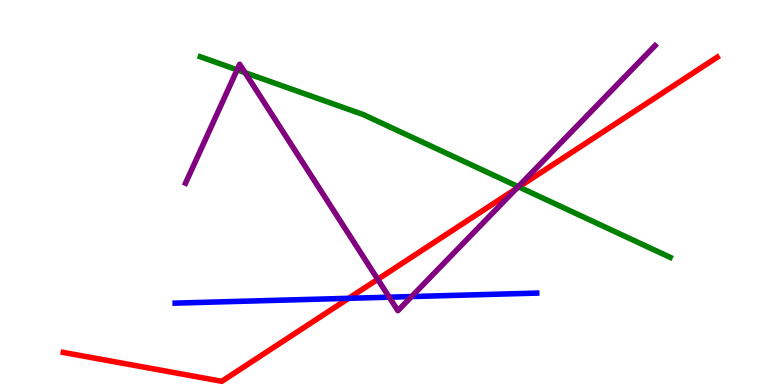[{'lines': ['blue', 'red'], 'intersections': [{'x': 4.5, 'y': 2.25}]}, {'lines': ['green', 'red'], 'intersections': [{'x': 6.7, 'y': 5.14}]}, {'lines': ['purple', 'red'], 'intersections': [{'x': 4.87, 'y': 2.75}, {'x': 6.66, 'y': 5.1}]}, {'lines': ['blue', 'green'], 'intersections': []}, {'lines': ['blue', 'purple'], 'intersections': [{'x': 5.02, 'y': 2.28}, {'x': 5.31, 'y': 2.3}]}, {'lines': ['green', 'purple'], 'intersections': [{'x': 3.06, 'y': 8.19}, {'x': 3.16, 'y': 8.11}, {'x': 6.69, 'y': 5.15}]}]